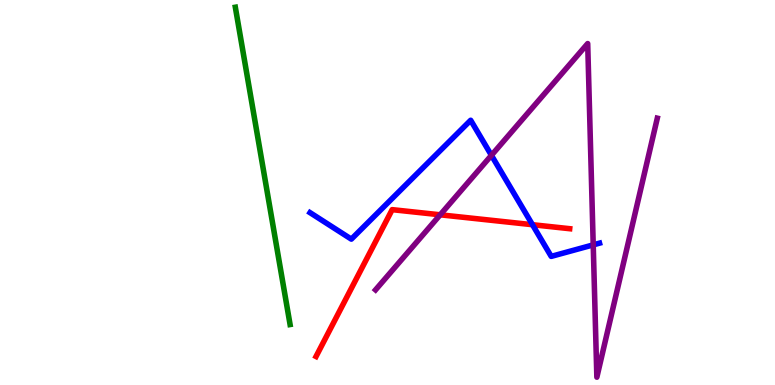[{'lines': ['blue', 'red'], 'intersections': [{'x': 6.87, 'y': 4.16}]}, {'lines': ['green', 'red'], 'intersections': []}, {'lines': ['purple', 'red'], 'intersections': [{'x': 5.68, 'y': 4.42}]}, {'lines': ['blue', 'green'], 'intersections': []}, {'lines': ['blue', 'purple'], 'intersections': [{'x': 6.34, 'y': 5.97}, {'x': 7.65, 'y': 3.64}]}, {'lines': ['green', 'purple'], 'intersections': []}]